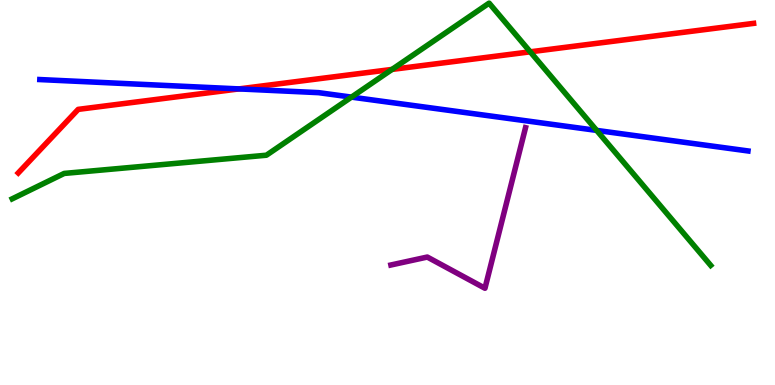[{'lines': ['blue', 'red'], 'intersections': [{'x': 3.08, 'y': 7.69}]}, {'lines': ['green', 'red'], 'intersections': [{'x': 5.06, 'y': 8.2}, {'x': 6.84, 'y': 8.65}]}, {'lines': ['purple', 'red'], 'intersections': []}, {'lines': ['blue', 'green'], 'intersections': [{'x': 4.54, 'y': 7.48}, {'x': 7.7, 'y': 6.61}]}, {'lines': ['blue', 'purple'], 'intersections': []}, {'lines': ['green', 'purple'], 'intersections': []}]